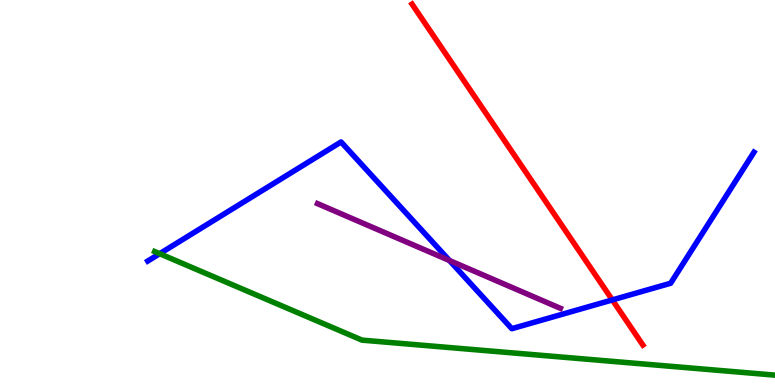[{'lines': ['blue', 'red'], 'intersections': [{'x': 7.9, 'y': 2.21}]}, {'lines': ['green', 'red'], 'intersections': []}, {'lines': ['purple', 'red'], 'intersections': []}, {'lines': ['blue', 'green'], 'intersections': [{'x': 2.06, 'y': 3.41}]}, {'lines': ['blue', 'purple'], 'intersections': [{'x': 5.8, 'y': 3.23}]}, {'lines': ['green', 'purple'], 'intersections': []}]